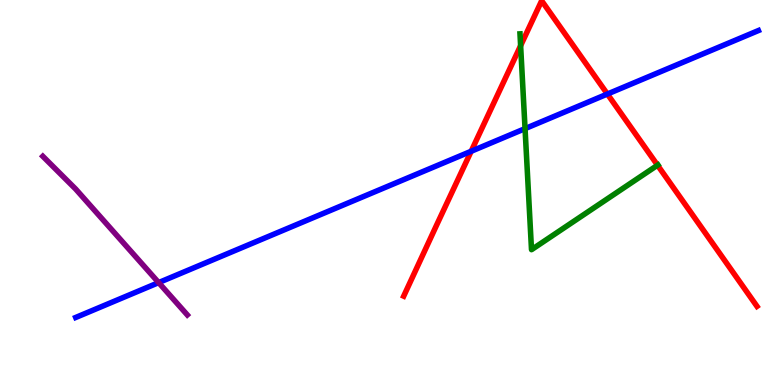[{'lines': ['blue', 'red'], 'intersections': [{'x': 6.08, 'y': 6.07}, {'x': 7.84, 'y': 7.56}]}, {'lines': ['green', 'red'], 'intersections': [{'x': 6.72, 'y': 8.81}, {'x': 8.48, 'y': 5.71}]}, {'lines': ['purple', 'red'], 'intersections': []}, {'lines': ['blue', 'green'], 'intersections': [{'x': 6.77, 'y': 6.66}]}, {'lines': ['blue', 'purple'], 'intersections': [{'x': 2.05, 'y': 2.66}]}, {'lines': ['green', 'purple'], 'intersections': []}]